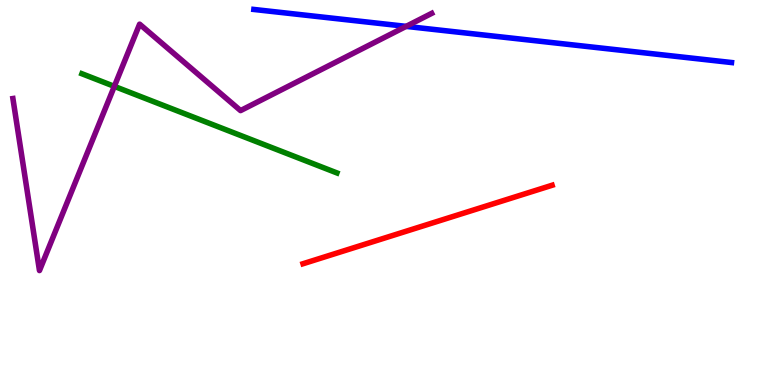[{'lines': ['blue', 'red'], 'intersections': []}, {'lines': ['green', 'red'], 'intersections': []}, {'lines': ['purple', 'red'], 'intersections': []}, {'lines': ['blue', 'green'], 'intersections': []}, {'lines': ['blue', 'purple'], 'intersections': [{'x': 5.24, 'y': 9.32}]}, {'lines': ['green', 'purple'], 'intersections': [{'x': 1.48, 'y': 7.76}]}]